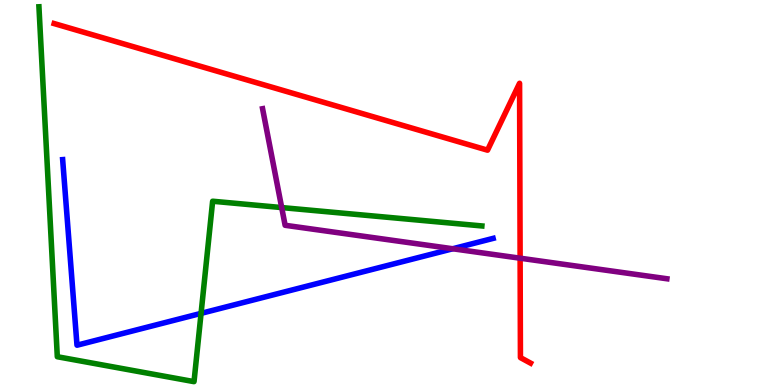[{'lines': ['blue', 'red'], 'intersections': []}, {'lines': ['green', 'red'], 'intersections': []}, {'lines': ['purple', 'red'], 'intersections': [{'x': 6.71, 'y': 3.29}]}, {'lines': ['blue', 'green'], 'intersections': [{'x': 2.59, 'y': 1.86}]}, {'lines': ['blue', 'purple'], 'intersections': [{'x': 5.84, 'y': 3.54}]}, {'lines': ['green', 'purple'], 'intersections': [{'x': 3.63, 'y': 4.61}]}]